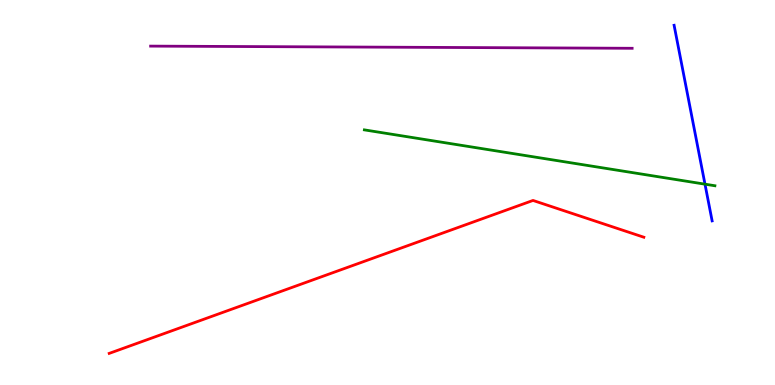[{'lines': ['blue', 'red'], 'intersections': []}, {'lines': ['green', 'red'], 'intersections': []}, {'lines': ['purple', 'red'], 'intersections': []}, {'lines': ['blue', 'green'], 'intersections': [{'x': 9.1, 'y': 5.22}]}, {'lines': ['blue', 'purple'], 'intersections': []}, {'lines': ['green', 'purple'], 'intersections': []}]